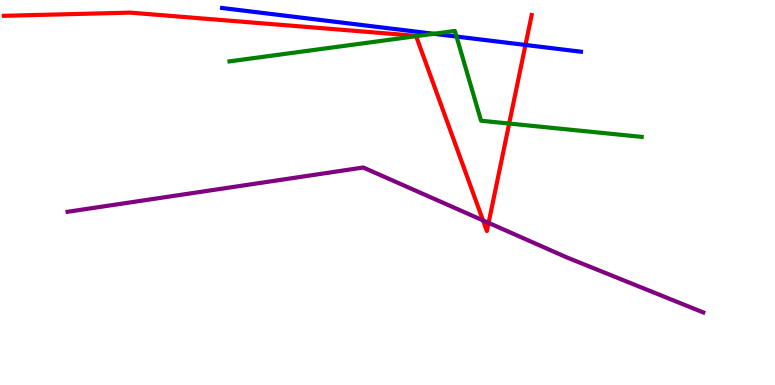[{'lines': ['blue', 'red'], 'intersections': [{'x': 6.78, 'y': 8.83}]}, {'lines': ['green', 'red'], 'intersections': [{'x': 5.37, 'y': 9.06}, {'x': 6.57, 'y': 6.79}]}, {'lines': ['purple', 'red'], 'intersections': [{'x': 6.23, 'y': 4.27}, {'x': 6.3, 'y': 4.21}]}, {'lines': ['blue', 'green'], 'intersections': [{'x': 5.6, 'y': 9.12}, {'x': 5.89, 'y': 9.05}]}, {'lines': ['blue', 'purple'], 'intersections': []}, {'lines': ['green', 'purple'], 'intersections': []}]